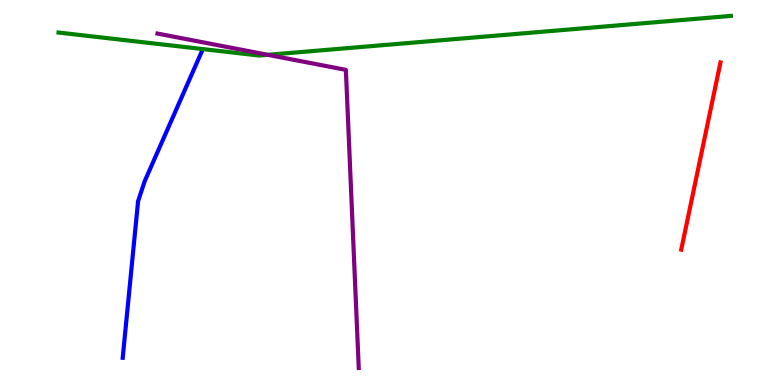[{'lines': ['blue', 'red'], 'intersections': []}, {'lines': ['green', 'red'], 'intersections': []}, {'lines': ['purple', 'red'], 'intersections': []}, {'lines': ['blue', 'green'], 'intersections': []}, {'lines': ['blue', 'purple'], 'intersections': []}, {'lines': ['green', 'purple'], 'intersections': [{'x': 3.46, 'y': 8.58}]}]